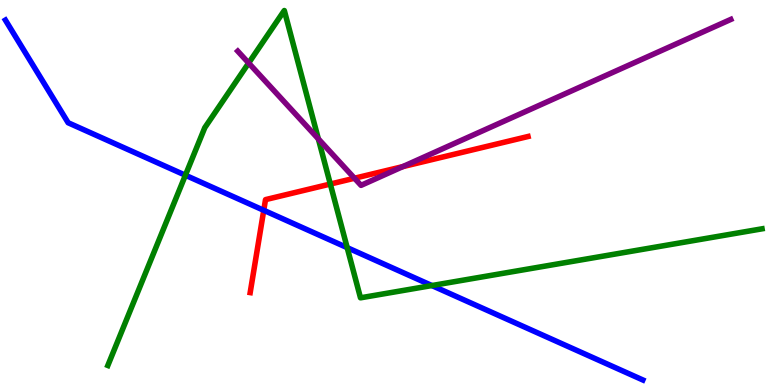[{'lines': ['blue', 'red'], 'intersections': [{'x': 3.4, 'y': 4.54}]}, {'lines': ['green', 'red'], 'intersections': [{'x': 4.26, 'y': 5.22}]}, {'lines': ['purple', 'red'], 'intersections': [{'x': 4.57, 'y': 5.37}, {'x': 5.2, 'y': 5.67}]}, {'lines': ['blue', 'green'], 'intersections': [{'x': 2.39, 'y': 5.45}, {'x': 4.48, 'y': 3.57}, {'x': 5.57, 'y': 2.58}]}, {'lines': ['blue', 'purple'], 'intersections': []}, {'lines': ['green', 'purple'], 'intersections': [{'x': 3.21, 'y': 8.36}, {'x': 4.11, 'y': 6.39}]}]